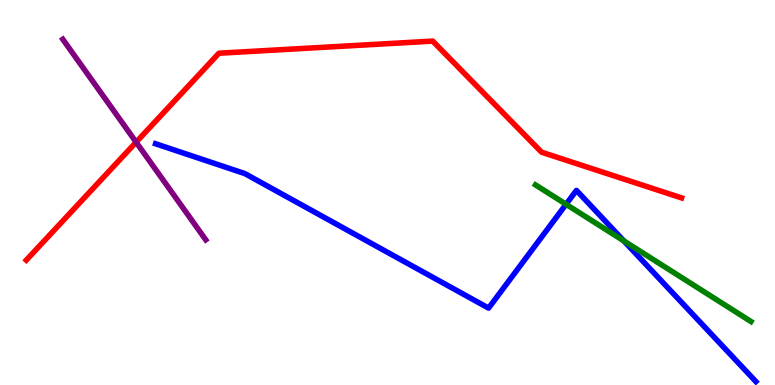[{'lines': ['blue', 'red'], 'intersections': []}, {'lines': ['green', 'red'], 'intersections': []}, {'lines': ['purple', 'red'], 'intersections': [{'x': 1.76, 'y': 6.31}]}, {'lines': ['blue', 'green'], 'intersections': [{'x': 7.3, 'y': 4.69}, {'x': 8.05, 'y': 3.74}]}, {'lines': ['blue', 'purple'], 'intersections': []}, {'lines': ['green', 'purple'], 'intersections': []}]